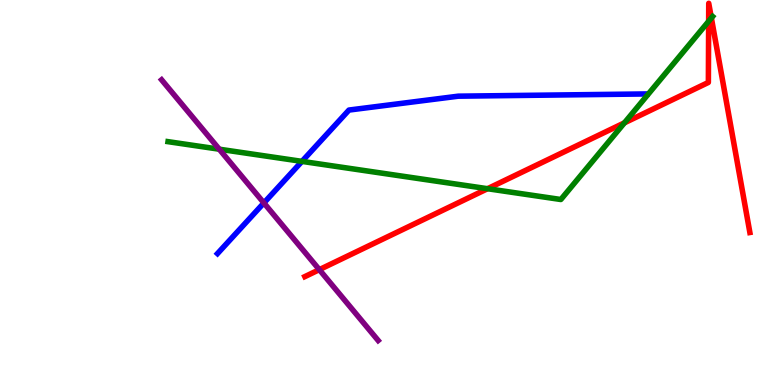[{'lines': ['blue', 'red'], 'intersections': []}, {'lines': ['green', 'red'], 'intersections': [{'x': 6.29, 'y': 5.1}, {'x': 8.06, 'y': 6.81}, {'x': 9.14, 'y': 9.45}, {'x': 9.18, 'y': 9.53}]}, {'lines': ['purple', 'red'], 'intersections': [{'x': 4.12, 'y': 3.0}]}, {'lines': ['blue', 'green'], 'intersections': [{'x': 3.9, 'y': 5.81}]}, {'lines': ['blue', 'purple'], 'intersections': [{'x': 3.4, 'y': 4.73}]}, {'lines': ['green', 'purple'], 'intersections': [{'x': 2.83, 'y': 6.12}]}]